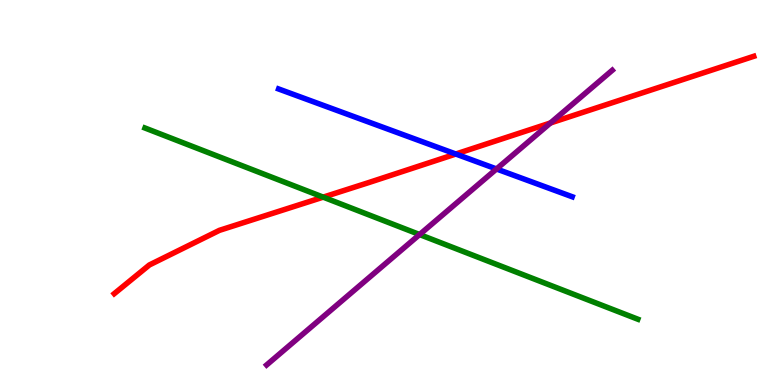[{'lines': ['blue', 'red'], 'intersections': [{'x': 5.88, 'y': 6.0}]}, {'lines': ['green', 'red'], 'intersections': [{'x': 4.17, 'y': 4.88}]}, {'lines': ['purple', 'red'], 'intersections': [{'x': 7.1, 'y': 6.81}]}, {'lines': ['blue', 'green'], 'intersections': []}, {'lines': ['blue', 'purple'], 'intersections': [{'x': 6.41, 'y': 5.61}]}, {'lines': ['green', 'purple'], 'intersections': [{'x': 5.41, 'y': 3.91}]}]